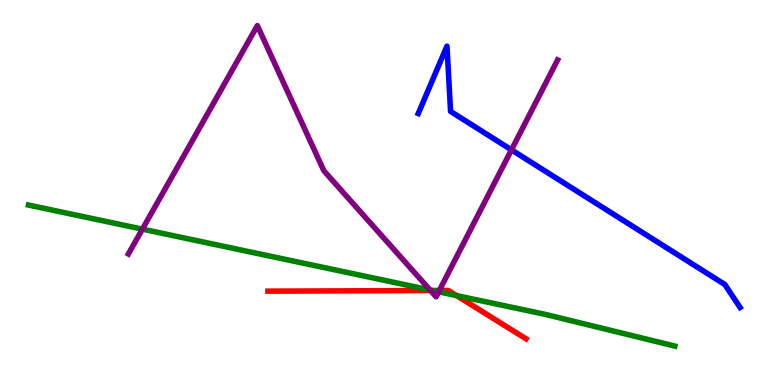[{'lines': ['blue', 'red'], 'intersections': []}, {'lines': ['green', 'red'], 'intersections': [{'x': 5.58, 'y': 2.45}, {'x': 5.89, 'y': 2.32}]}, {'lines': ['purple', 'red'], 'intersections': [{'x': 5.55, 'y': 2.45}, {'x': 5.67, 'y': 2.45}]}, {'lines': ['blue', 'green'], 'intersections': []}, {'lines': ['blue', 'purple'], 'intersections': [{'x': 6.6, 'y': 6.11}]}, {'lines': ['green', 'purple'], 'intersections': [{'x': 1.84, 'y': 4.05}, {'x': 5.55, 'y': 2.47}, {'x': 5.66, 'y': 2.42}]}]